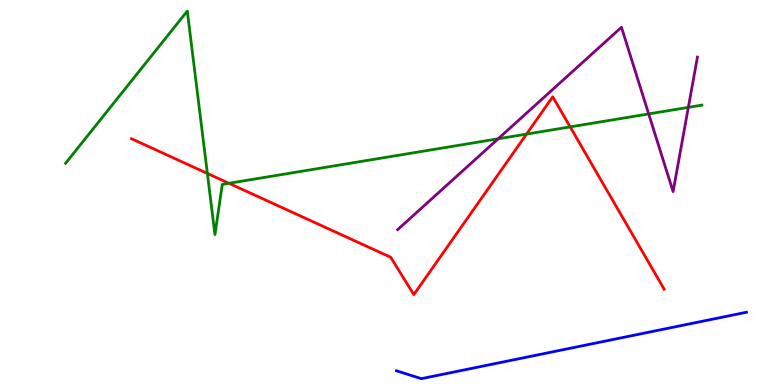[{'lines': ['blue', 'red'], 'intersections': []}, {'lines': ['green', 'red'], 'intersections': [{'x': 2.68, 'y': 5.5}, {'x': 2.95, 'y': 5.24}, {'x': 6.79, 'y': 6.52}, {'x': 7.36, 'y': 6.7}]}, {'lines': ['purple', 'red'], 'intersections': []}, {'lines': ['blue', 'green'], 'intersections': []}, {'lines': ['blue', 'purple'], 'intersections': []}, {'lines': ['green', 'purple'], 'intersections': [{'x': 6.43, 'y': 6.39}, {'x': 8.37, 'y': 7.04}, {'x': 8.88, 'y': 7.21}]}]